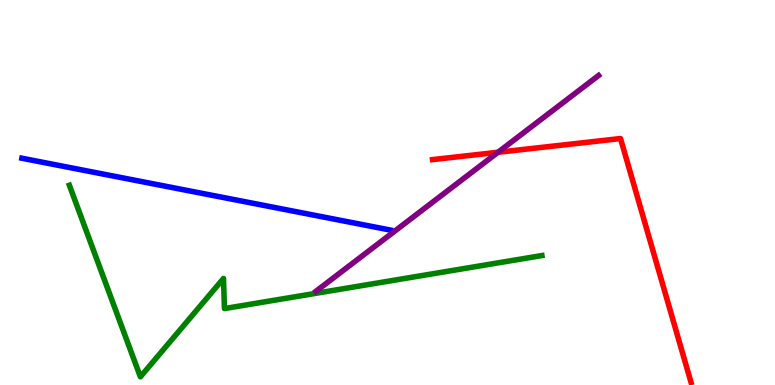[{'lines': ['blue', 'red'], 'intersections': []}, {'lines': ['green', 'red'], 'intersections': []}, {'lines': ['purple', 'red'], 'intersections': [{'x': 6.43, 'y': 6.04}]}, {'lines': ['blue', 'green'], 'intersections': []}, {'lines': ['blue', 'purple'], 'intersections': []}, {'lines': ['green', 'purple'], 'intersections': []}]